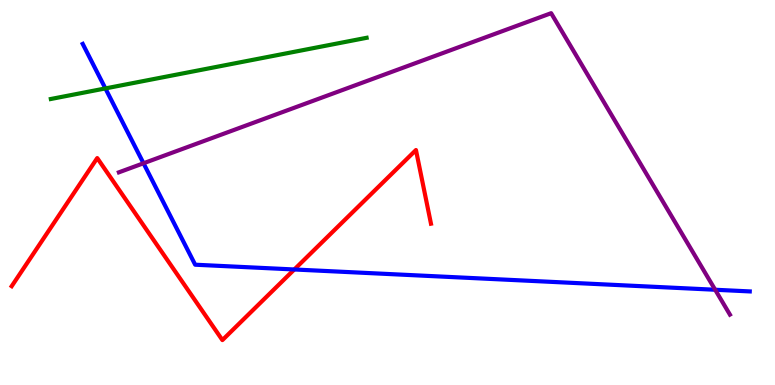[{'lines': ['blue', 'red'], 'intersections': [{'x': 3.8, 'y': 3.0}]}, {'lines': ['green', 'red'], 'intersections': []}, {'lines': ['purple', 'red'], 'intersections': []}, {'lines': ['blue', 'green'], 'intersections': [{'x': 1.36, 'y': 7.7}]}, {'lines': ['blue', 'purple'], 'intersections': [{'x': 1.85, 'y': 5.76}, {'x': 9.23, 'y': 2.47}]}, {'lines': ['green', 'purple'], 'intersections': []}]